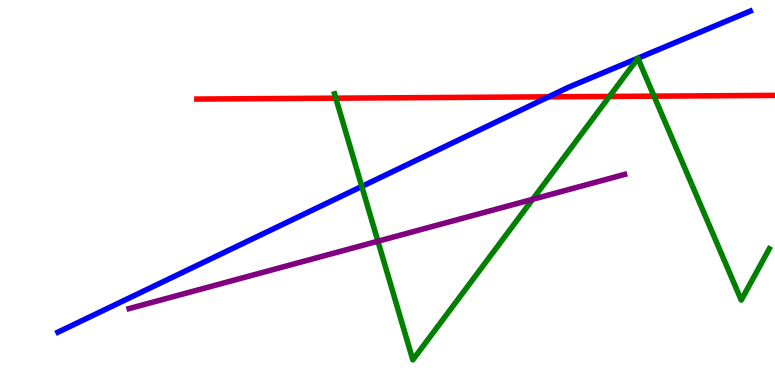[{'lines': ['blue', 'red'], 'intersections': [{'x': 7.08, 'y': 7.49}]}, {'lines': ['green', 'red'], 'intersections': [{'x': 4.33, 'y': 7.45}, {'x': 7.86, 'y': 7.5}, {'x': 8.44, 'y': 7.5}]}, {'lines': ['purple', 'red'], 'intersections': []}, {'lines': ['blue', 'green'], 'intersections': [{'x': 4.67, 'y': 5.16}]}, {'lines': ['blue', 'purple'], 'intersections': []}, {'lines': ['green', 'purple'], 'intersections': [{'x': 4.88, 'y': 3.73}, {'x': 6.87, 'y': 4.82}]}]